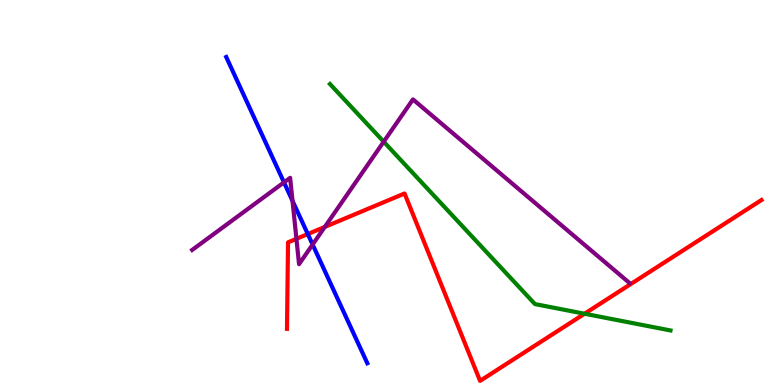[{'lines': ['blue', 'red'], 'intersections': [{'x': 3.97, 'y': 3.92}]}, {'lines': ['green', 'red'], 'intersections': [{'x': 7.54, 'y': 1.85}]}, {'lines': ['purple', 'red'], 'intersections': [{'x': 3.82, 'y': 3.8}, {'x': 4.19, 'y': 4.11}]}, {'lines': ['blue', 'green'], 'intersections': []}, {'lines': ['blue', 'purple'], 'intersections': [{'x': 3.66, 'y': 5.26}, {'x': 3.77, 'y': 4.78}, {'x': 4.03, 'y': 3.65}]}, {'lines': ['green', 'purple'], 'intersections': [{'x': 4.95, 'y': 6.32}]}]